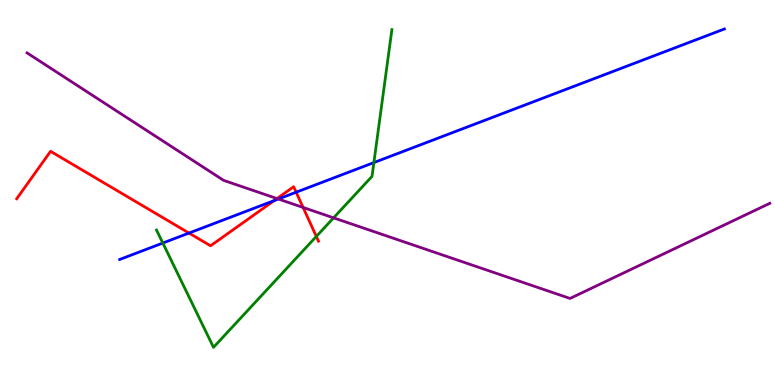[{'lines': ['blue', 'red'], 'intersections': [{'x': 2.44, 'y': 3.95}, {'x': 3.54, 'y': 4.79}, {'x': 3.82, 'y': 5.01}]}, {'lines': ['green', 'red'], 'intersections': [{'x': 4.08, 'y': 3.86}]}, {'lines': ['purple', 'red'], 'intersections': [{'x': 3.57, 'y': 4.84}, {'x': 3.91, 'y': 4.61}]}, {'lines': ['blue', 'green'], 'intersections': [{'x': 2.1, 'y': 3.69}, {'x': 4.82, 'y': 5.78}]}, {'lines': ['blue', 'purple'], 'intersections': [{'x': 3.59, 'y': 4.83}]}, {'lines': ['green', 'purple'], 'intersections': [{'x': 4.3, 'y': 4.34}]}]